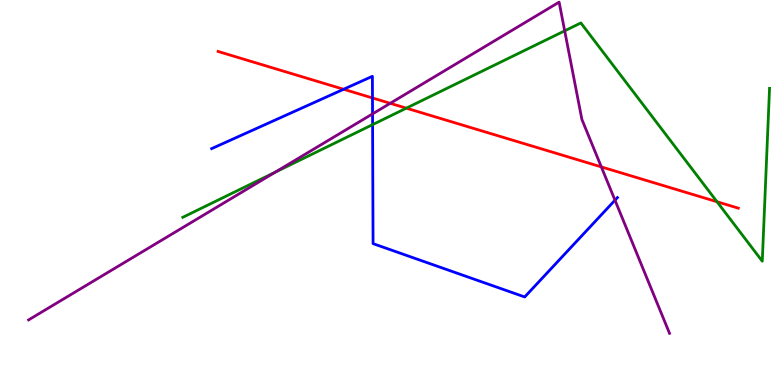[{'lines': ['blue', 'red'], 'intersections': [{'x': 4.43, 'y': 7.68}, {'x': 4.81, 'y': 7.46}]}, {'lines': ['green', 'red'], 'intersections': [{'x': 5.24, 'y': 7.19}, {'x': 9.25, 'y': 4.76}]}, {'lines': ['purple', 'red'], 'intersections': [{'x': 5.04, 'y': 7.32}, {'x': 7.76, 'y': 5.66}]}, {'lines': ['blue', 'green'], 'intersections': [{'x': 4.81, 'y': 6.76}]}, {'lines': ['blue', 'purple'], 'intersections': [{'x': 4.81, 'y': 7.04}, {'x': 7.94, 'y': 4.8}]}, {'lines': ['green', 'purple'], 'intersections': [{'x': 3.55, 'y': 5.53}, {'x': 7.29, 'y': 9.2}]}]